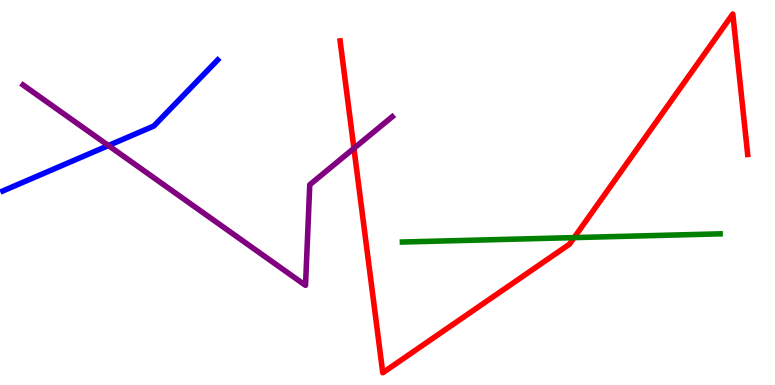[{'lines': ['blue', 'red'], 'intersections': []}, {'lines': ['green', 'red'], 'intersections': [{'x': 7.41, 'y': 3.83}]}, {'lines': ['purple', 'red'], 'intersections': [{'x': 4.57, 'y': 6.15}]}, {'lines': ['blue', 'green'], 'intersections': []}, {'lines': ['blue', 'purple'], 'intersections': [{'x': 1.4, 'y': 6.22}]}, {'lines': ['green', 'purple'], 'intersections': []}]